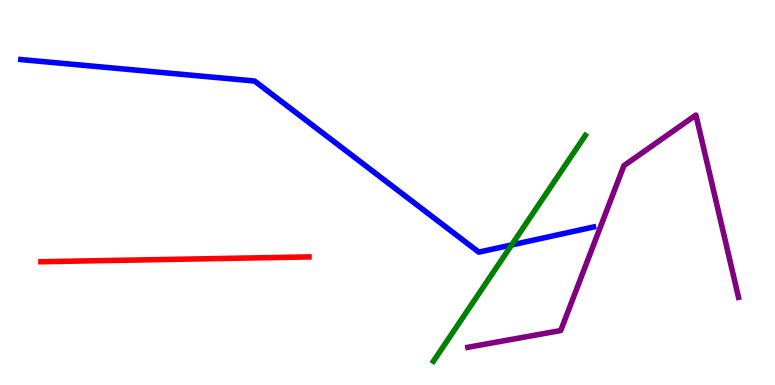[{'lines': ['blue', 'red'], 'intersections': []}, {'lines': ['green', 'red'], 'intersections': []}, {'lines': ['purple', 'red'], 'intersections': []}, {'lines': ['blue', 'green'], 'intersections': [{'x': 6.6, 'y': 3.64}]}, {'lines': ['blue', 'purple'], 'intersections': []}, {'lines': ['green', 'purple'], 'intersections': []}]